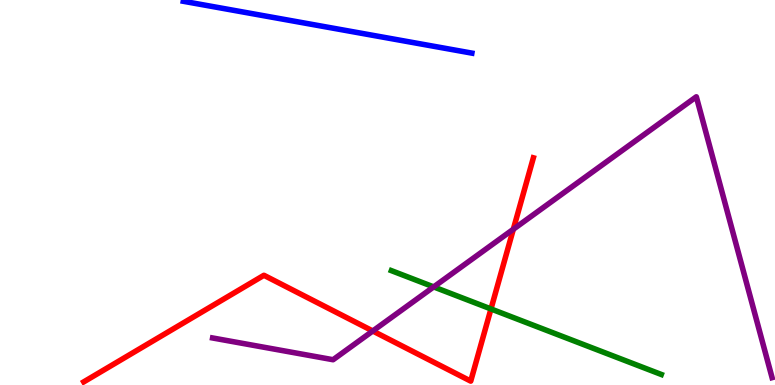[{'lines': ['blue', 'red'], 'intersections': []}, {'lines': ['green', 'red'], 'intersections': [{'x': 6.34, 'y': 1.98}]}, {'lines': ['purple', 'red'], 'intersections': [{'x': 4.81, 'y': 1.4}, {'x': 6.62, 'y': 4.05}]}, {'lines': ['blue', 'green'], 'intersections': []}, {'lines': ['blue', 'purple'], 'intersections': []}, {'lines': ['green', 'purple'], 'intersections': [{'x': 5.6, 'y': 2.55}]}]